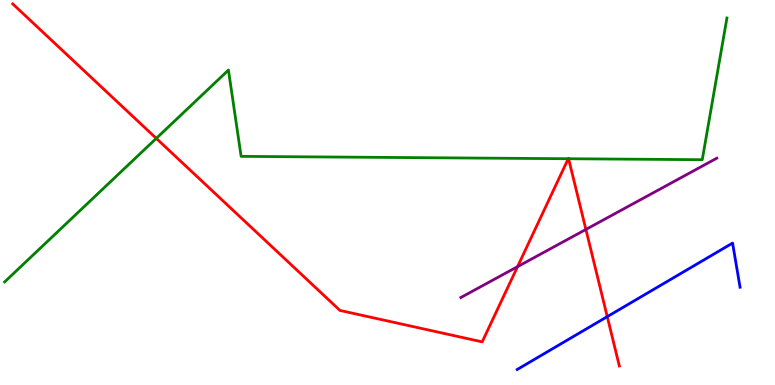[{'lines': ['blue', 'red'], 'intersections': [{'x': 7.84, 'y': 1.78}]}, {'lines': ['green', 'red'], 'intersections': [{'x': 2.02, 'y': 6.41}, {'x': 7.33, 'y': 5.88}, {'x': 7.34, 'y': 5.88}]}, {'lines': ['purple', 'red'], 'intersections': [{'x': 6.68, 'y': 3.07}, {'x': 7.56, 'y': 4.04}]}, {'lines': ['blue', 'green'], 'intersections': []}, {'lines': ['blue', 'purple'], 'intersections': []}, {'lines': ['green', 'purple'], 'intersections': []}]